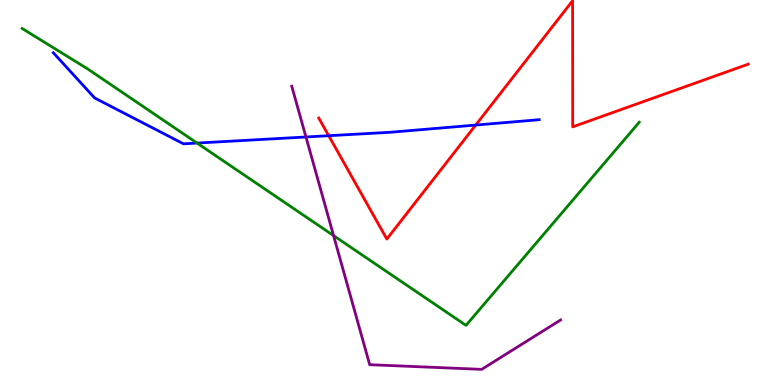[{'lines': ['blue', 'red'], 'intersections': [{'x': 4.24, 'y': 6.48}, {'x': 6.14, 'y': 6.75}]}, {'lines': ['green', 'red'], 'intersections': []}, {'lines': ['purple', 'red'], 'intersections': []}, {'lines': ['blue', 'green'], 'intersections': [{'x': 2.54, 'y': 6.28}]}, {'lines': ['blue', 'purple'], 'intersections': [{'x': 3.95, 'y': 6.44}]}, {'lines': ['green', 'purple'], 'intersections': [{'x': 4.3, 'y': 3.88}]}]